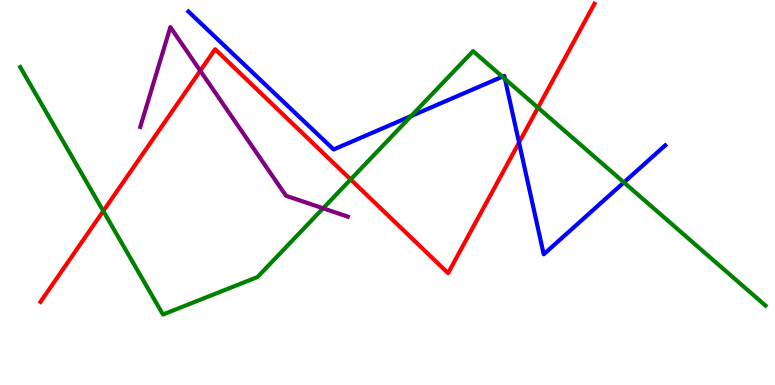[{'lines': ['blue', 'red'], 'intersections': [{'x': 6.7, 'y': 6.3}]}, {'lines': ['green', 'red'], 'intersections': [{'x': 1.33, 'y': 4.52}, {'x': 4.52, 'y': 5.34}, {'x': 6.94, 'y': 7.2}]}, {'lines': ['purple', 'red'], 'intersections': [{'x': 2.58, 'y': 8.16}]}, {'lines': ['blue', 'green'], 'intersections': [{'x': 5.31, 'y': 6.99}, {'x': 6.48, 'y': 8.01}, {'x': 6.52, 'y': 7.95}, {'x': 8.05, 'y': 5.26}]}, {'lines': ['blue', 'purple'], 'intersections': []}, {'lines': ['green', 'purple'], 'intersections': [{'x': 4.17, 'y': 4.59}]}]